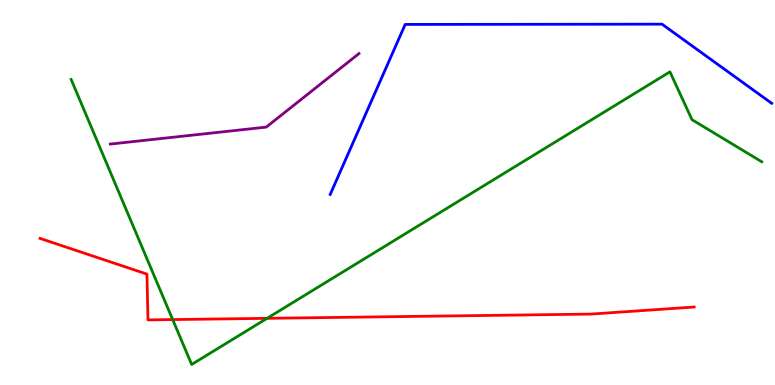[{'lines': ['blue', 'red'], 'intersections': []}, {'lines': ['green', 'red'], 'intersections': [{'x': 2.23, 'y': 1.7}, {'x': 3.45, 'y': 1.73}]}, {'lines': ['purple', 'red'], 'intersections': []}, {'lines': ['blue', 'green'], 'intersections': []}, {'lines': ['blue', 'purple'], 'intersections': []}, {'lines': ['green', 'purple'], 'intersections': []}]